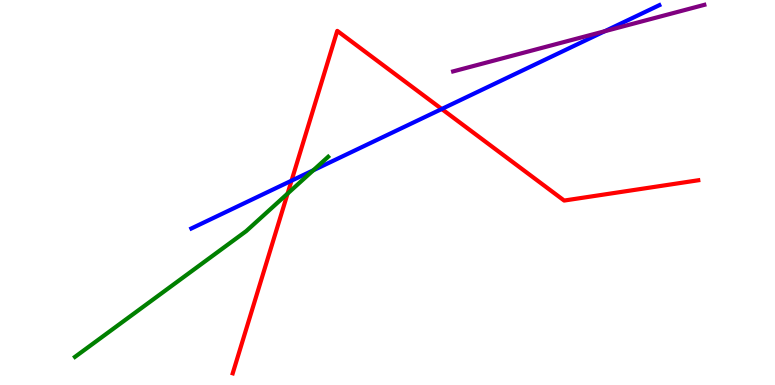[{'lines': ['blue', 'red'], 'intersections': [{'x': 3.76, 'y': 5.31}, {'x': 5.7, 'y': 7.17}]}, {'lines': ['green', 'red'], 'intersections': [{'x': 3.71, 'y': 4.97}]}, {'lines': ['purple', 'red'], 'intersections': []}, {'lines': ['blue', 'green'], 'intersections': [{'x': 4.04, 'y': 5.58}]}, {'lines': ['blue', 'purple'], 'intersections': [{'x': 7.8, 'y': 9.19}]}, {'lines': ['green', 'purple'], 'intersections': []}]